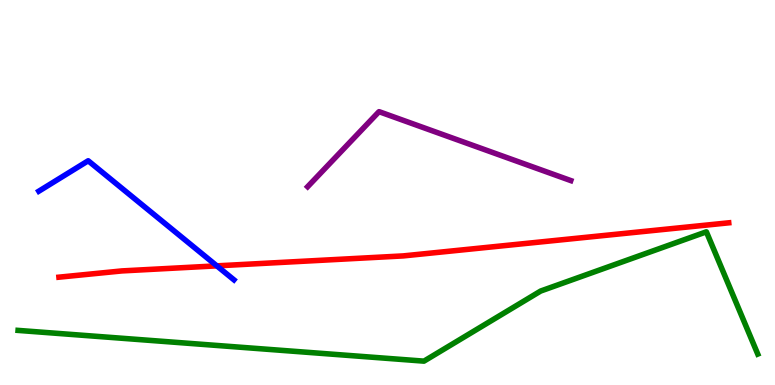[{'lines': ['blue', 'red'], 'intersections': [{'x': 2.8, 'y': 3.09}]}, {'lines': ['green', 'red'], 'intersections': []}, {'lines': ['purple', 'red'], 'intersections': []}, {'lines': ['blue', 'green'], 'intersections': []}, {'lines': ['blue', 'purple'], 'intersections': []}, {'lines': ['green', 'purple'], 'intersections': []}]